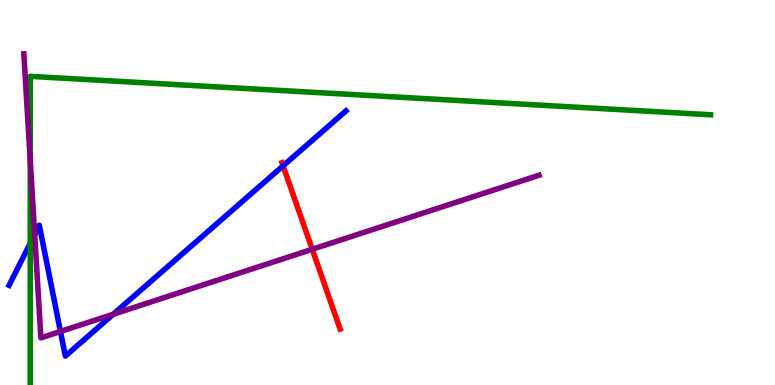[{'lines': ['blue', 'red'], 'intersections': [{'x': 3.65, 'y': 5.69}]}, {'lines': ['green', 'red'], 'intersections': []}, {'lines': ['purple', 'red'], 'intersections': [{'x': 4.03, 'y': 3.53}]}, {'lines': ['blue', 'green'], 'intersections': [{'x': 0.39, 'y': 3.68}]}, {'lines': ['blue', 'purple'], 'intersections': [{'x': 0.448, 'y': 3.91}, {'x': 0.78, 'y': 1.39}, {'x': 1.46, 'y': 1.84}]}, {'lines': ['green', 'purple'], 'intersections': [{'x': 0.39, 'y': 5.84}]}]